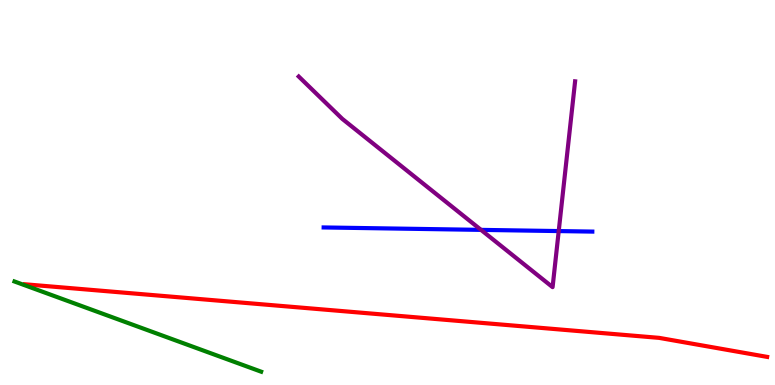[{'lines': ['blue', 'red'], 'intersections': []}, {'lines': ['green', 'red'], 'intersections': []}, {'lines': ['purple', 'red'], 'intersections': []}, {'lines': ['blue', 'green'], 'intersections': []}, {'lines': ['blue', 'purple'], 'intersections': [{'x': 6.21, 'y': 4.03}, {'x': 7.21, 'y': 4.0}]}, {'lines': ['green', 'purple'], 'intersections': []}]